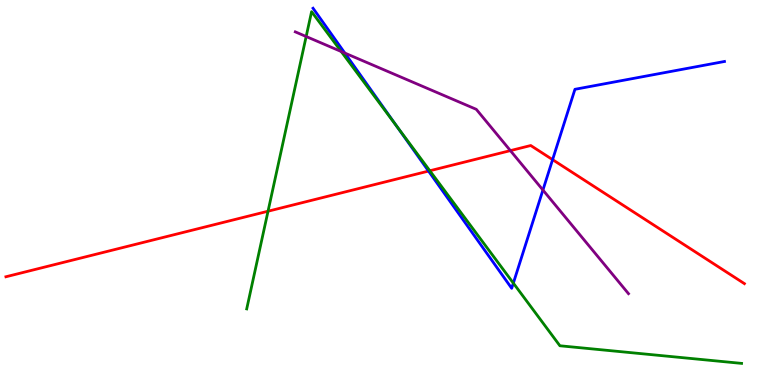[{'lines': ['blue', 'red'], 'intersections': [{'x': 5.53, 'y': 5.56}, {'x': 7.13, 'y': 5.85}]}, {'lines': ['green', 'red'], 'intersections': [{'x': 3.46, 'y': 4.51}, {'x': 5.55, 'y': 5.56}]}, {'lines': ['purple', 'red'], 'intersections': [{'x': 6.59, 'y': 6.09}]}, {'lines': ['blue', 'green'], 'intersections': [{'x': 5.12, 'y': 6.73}, {'x': 6.62, 'y': 2.65}]}, {'lines': ['blue', 'purple'], 'intersections': [{'x': 4.45, 'y': 8.62}, {'x': 7.01, 'y': 5.06}]}, {'lines': ['green', 'purple'], 'intersections': [{'x': 3.95, 'y': 9.05}, {'x': 4.4, 'y': 8.66}]}]